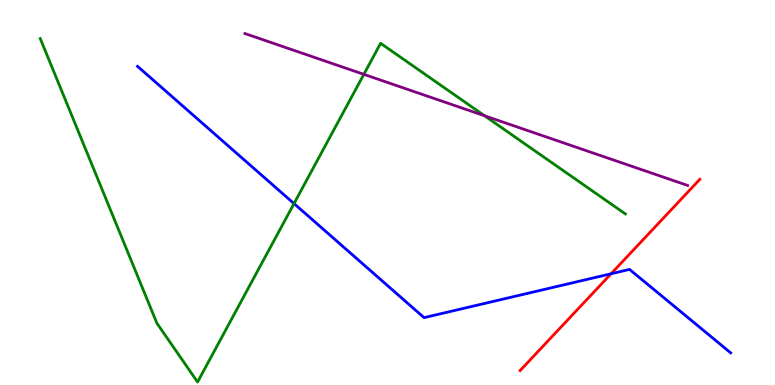[{'lines': ['blue', 'red'], 'intersections': [{'x': 7.88, 'y': 2.89}]}, {'lines': ['green', 'red'], 'intersections': []}, {'lines': ['purple', 'red'], 'intersections': []}, {'lines': ['blue', 'green'], 'intersections': [{'x': 3.79, 'y': 4.71}]}, {'lines': ['blue', 'purple'], 'intersections': []}, {'lines': ['green', 'purple'], 'intersections': [{'x': 4.69, 'y': 8.07}, {'x': 6.25, 'y': 6.99}]}]